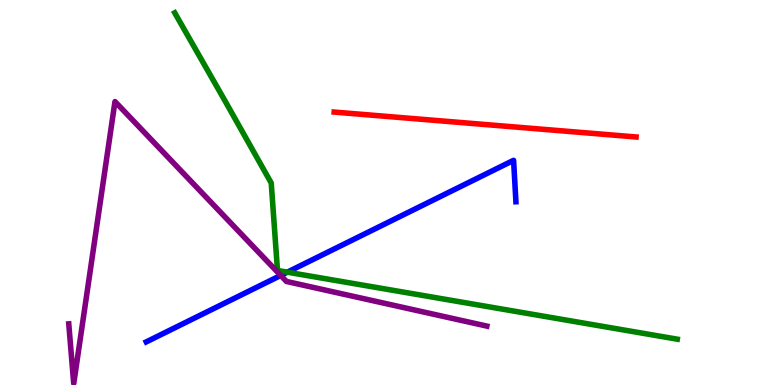[{'lines': ['blue', 'red'], 'intersections': []}, {'lines': ['green', 'red'], 'intersections': []}, {'lines': ['purple', 'red'], 'intersections': []}, {'lines': ['blue', 'green'], 'intersections': [{'x': 3.71, 'y': 2.93}]}, {'lines': ['blue', 'purple'], 'intersections': [{'x': 3.62, 'y': 2.85}]}, {'lines': ['green', 'purple'], 'intersections': []}]